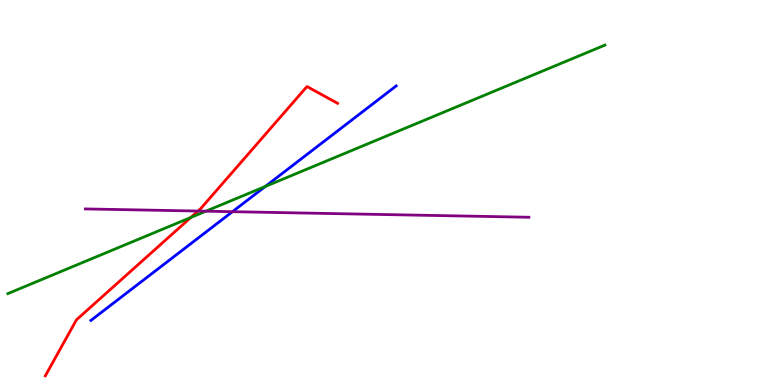[{'lines': ['blue', 'red'], 'intersections': []}, {'lines': ['green', 'red'], 'intersections': [{'x': 2.46, 'y': 4.35}]}, {'lines': ['purple', 'red'], 'intersections': [{'x': 2.55, 'y': 4.52}]}, {'lines': ['blue', 'green'], 'intersections': [{'x': 3.42, 'y': 5.16}]}, {'lines': ['blue', 'purple'], 'intersections': [{'x': 3.0, 'y': 4.5}]}, {'lines': ['green', 'purple'], 'intersections': [{'x': 2.66, 'y': 4.51}]}]